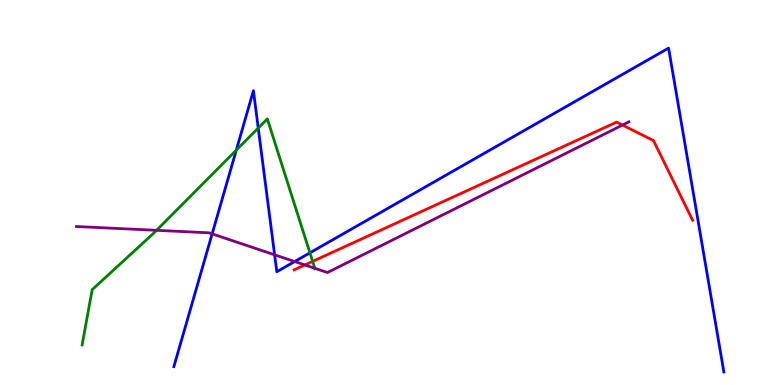[{'lines': ['blue', 'red'], 'intersections': []}, {'lines': ['green', 'red'], 'intersections': [{'x': 4.03, 'y': 3.21}]}, {'lines': ['purple', 'red'], 'intersections': [{'x': 3.93, 'y': 3.12}, {'x': 8.03, 'y': 6.75}]}, {'lines': ['blue', 'green'], 'intersections': [{'x': 3.05, 'y': 6.1}, {'x': 3.33, 'y': 6.67}, {'x': 4.0, 'y': 3.43}]}, {'lines': ['blue', 'purple'], 'intersections': [{'x': 2.74, 'y': 3.93}, {'x': 3.54, 'y': 3.38}, {'x': 3.8, 'y': 3.21}]}, {'lines': ['green', 'purple'], 'intersections': [{'x': 2.02, 'y': 4.02}, {'x': 4.06, 'y': 3.03}]}]